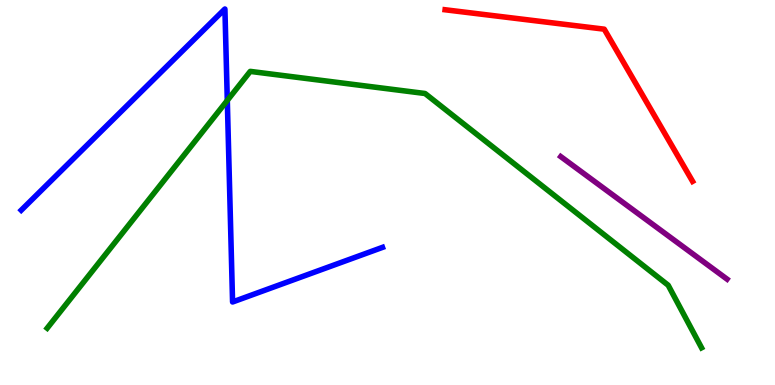[{'lines': ['blue', 'red'], 'intersections': []}, {'lines': ['green', 'red'], 'intersections': []}, {'lines': ['purple', 'red'], 'intersections': []}, {'lines': ['blue', 'green'], 'intersections': [{'x': 2.93, 'y': 7.39}]}, {'lines': ['blue', 'purple'], 'intersections': []}, {'lines': ['green', 'purple'], 'intersections': []}]